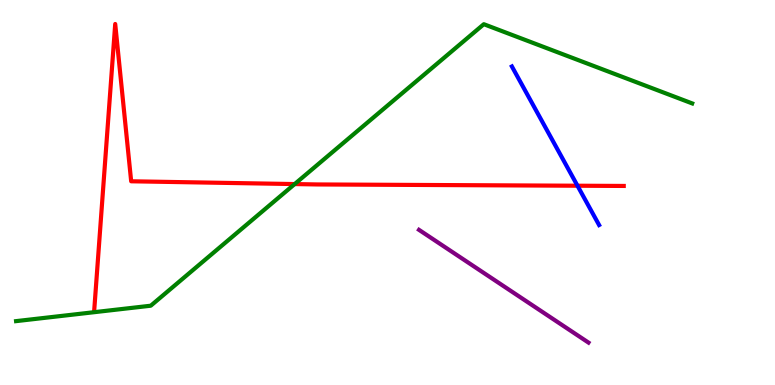[{'lines': ['blue', 'red'], 'intersections': [{'x': 7.45, 'y': 5.18}]}, {'lines': ['green', 'red'], 'intersections': [{'x': 3.8, 'y': 5.22}]}, {'lines': ['purple', 'red'], 'intersections': []}, {'lines': ['blue', 'green'], 'intersections': []}, {'lines': ['blue', 'purple'], 'intersections': []}, {'lines': ['green', 'purple'], 'intersections': []}]